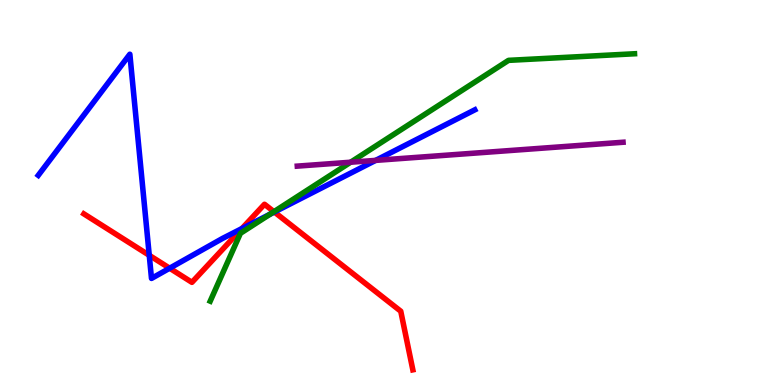[{'lines': ['blue', 'red'], 'intersections': [{'x': 1.93, 'y': 3.37}, {'x': 2.19, 'y': 3.03}, {'x': 3.12, 'y': 4.06}, {'x': 3.54, 'y': 4.49}]}, {'lines': ['green', 'red'], 'intersections': [{'x': 3.53, 'y': 4.5}]}, {'lines': ['purple', 'red'], 'intersections': []}, {'lines': ['blue', 'green'], 'intersections': [{'x': 3.48, 'y': 4.44}]}, {'lines': ['blue', 'purple'], 'intersections': [{'x': 4.85, 'y': 5.83}]}, {'lines': ['green', 'purple'], 'intersections': [{'x': 4.52, 'y': 5.79}]}]